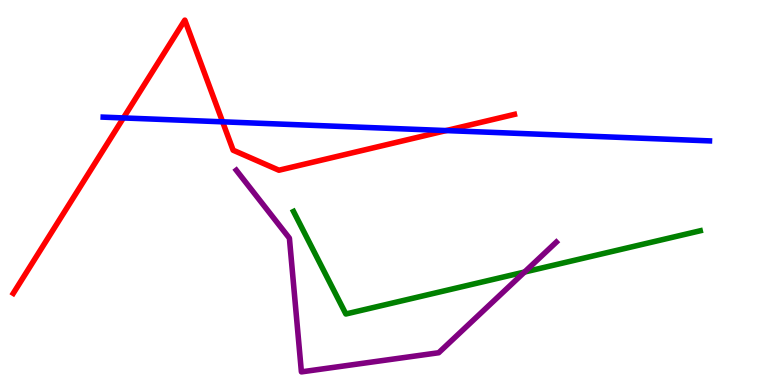[{'lines': ['blue', 'red'], 'intersections': [{'x': 1.59, 'y': 6.94}, {'x': 2.87, 'y': 6.84}, {'x': 5.76, 'y': 6.61}]}, {'lines': ['green', 'red'], 'intersections': []}, {'lines': ['purple', 'red'], 'intersections': []}, {'lines': ['blue', 'green'], 'intersections': []}, {'lines': ['blue', 'purple'], 'intersections': []}, {'lines': ['green', 'purple'], 'intersections': [{'x': 6.77, 'y': 2.93}]}]